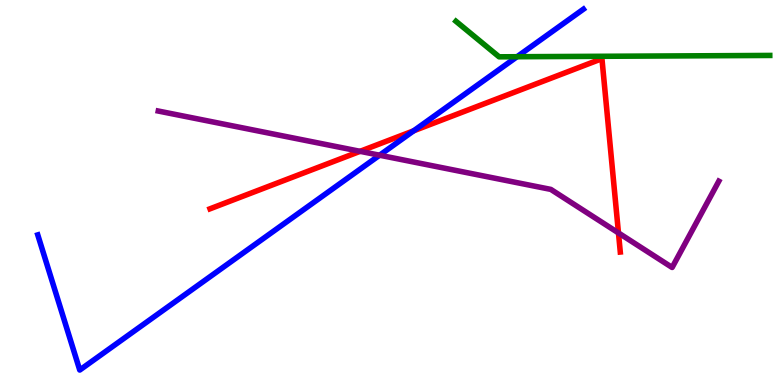[{'lines': ['blue', 'red'], 'intersections': [{'x': 5.34, 'y': 6.6}]}, {'lines': ['green', 'red'], 'intersections': []}, {'lines': ['purple', 'red'], 'intersections': [{'x': 4.65, 'y': 6.07}, {'x': 7.98, 'y': 3.95}]}, {'lines': ['blue', 'green'], 'intersections': [{'x': 6.67, 'y': 8.53}]}, {'lines': ['blue', 'purple'], 'intersections': [{'x': 4.9, 'y': 5.97}]}, {'lines': ['green', 'purple'], 'intersections': []}]